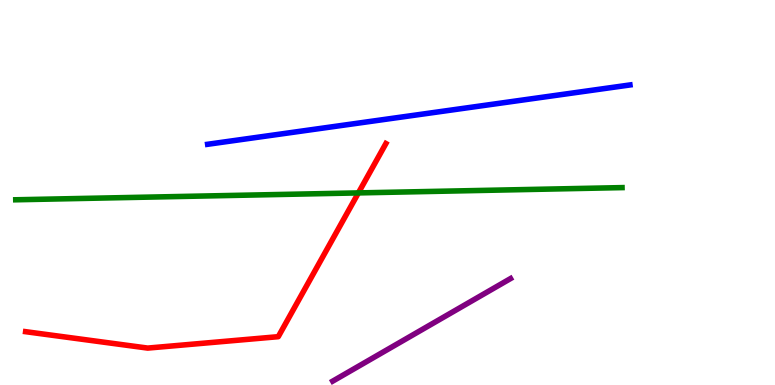[{'lines': ['blue', 'red'], 'intersections': []}, {'lines': ['green', 'red'], 'intersections': [{'x': 4.62, 'y': 4.99}]}, {'lines': ['purple', 'red'], 'intersections': []}, {'lines': ['blue', 'green'], 'intersections': []}, {'lines': ['blue', 'purple'], 'intersections': []}, {'lines': ['green', 'purple'], 'intersections': []}]